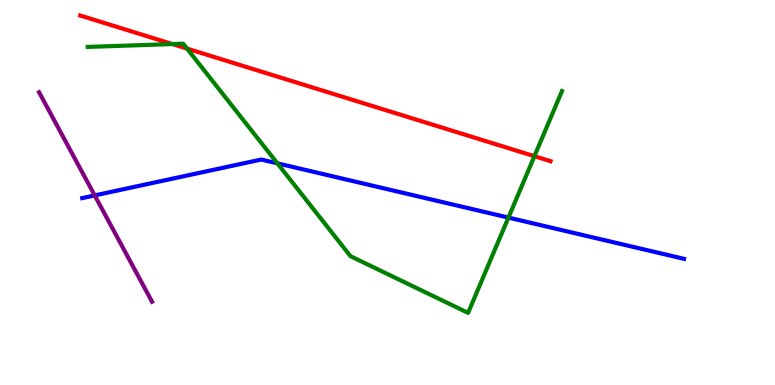[{'lines': ['blue', 'red'], 'intersections': []}, {'lines': ['green', 'red'], 'intersections': [{'x': 2.22, 'y': 8.86}, {'x': 2.41, 'y': 8.74}, {'x': 6.9, 'y': 5.94}]}, {'lines': ['purple', 'red'], 'intersections': []}, {'lines': ['blue', 'green'], 'intersections': [{'x': 3.58, 'y': 5.76}, {'x': 6.56, 'y': 4.35}]}, {'lines': ['blue', 'purple'], 'intersections': [{'x': 1.22, 'y': 4.92}]}, {'lines': ['green', 'purple'], 'intersections': []}]